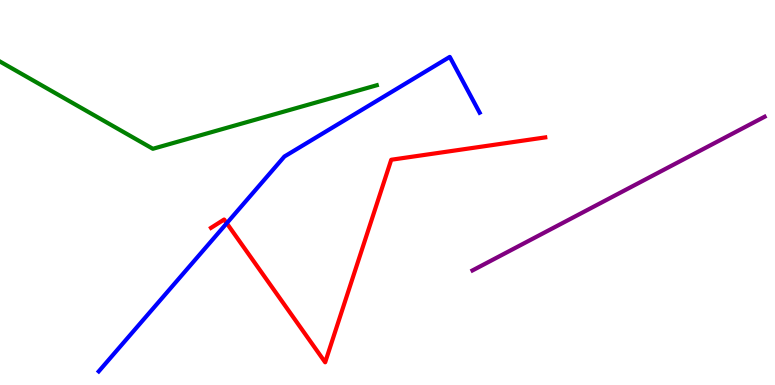[{'lines': ['blue', 'red'], 'intersections': [{'x': 2.93, 'y': 4.2}]}, {'lines': ['green', 'red'], 'intersections': []}, {'lines': ['purple', 'red'], 'intersections': []}, {'lines': ['blue', 'green'], 'intersections': []}, {'lines': ['blue', 'purple'], 'intersections': []}, {'lines': ['green', 'purple'], 'intersections': []}]